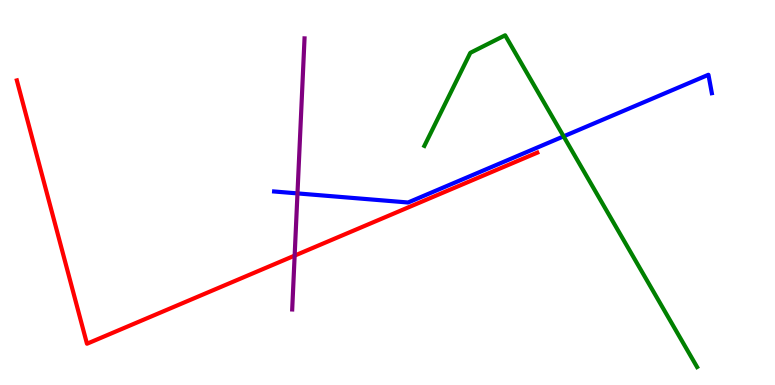[{'lines': ['blue', 'red'], 'intersections': []}, {'lines': ['green', 'red'], 'intersections': []}, {'lines': ['purple', 'red'], 'intersections': [{'x': 3.8, 'y': 3.36}]}, {'lines': ['blue', 'green'], 'intersections': [{'x': 7.27, 'y': 6.46}]}, {'lines': ['blue', 'purple'], 'intersections': [{'x': 3.84, 'y': 4.98}]}, {'lines': ['green', 'purple'], 'intersections': []}]